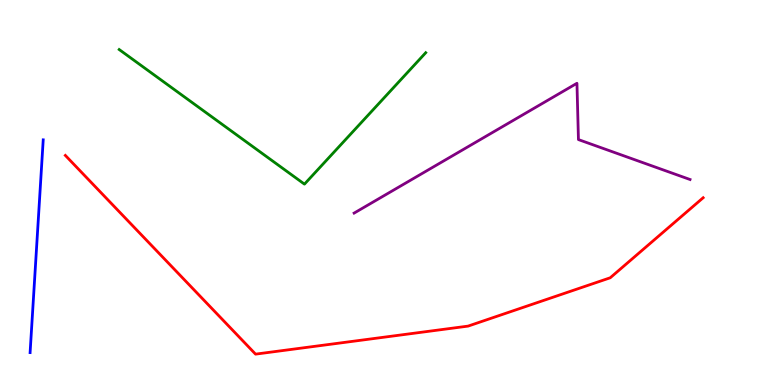[{'lines': ['blue', 'red'], 'intersections': []}, {'lines': ['green', 'red'], 'intersections': []}, {'lines': ['purple', 'red'], 'intersections': []}, {'lines': ['blue', 'green'], 'intersections': []}, {'lines': ['blue', 'purple'], 'intersections': []}, {'lines': ['green', 'purple'], 'intersections': []}]